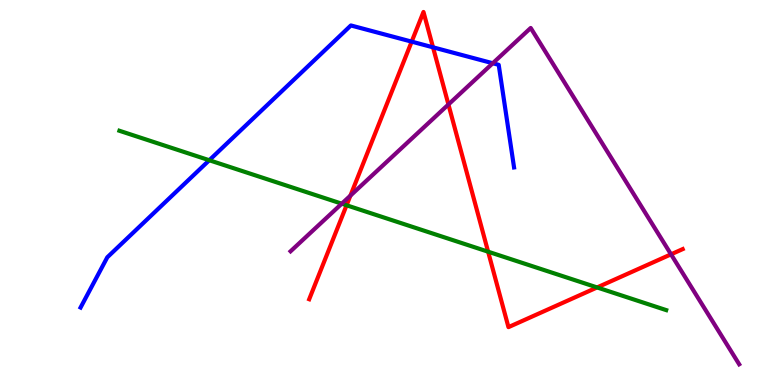[{'lines': ['blue', 'red'], 'intersections': [{'x': 5.31, 'y': 8.92}, {'x': 5.59, 'y': 8.77}]}, {'lines': ['green', 'red'], 'intersections': [{'x': 4.47, 'y': 4.67}, {'x': 6.3, 'y': 3.46}, {'x': 7.7, 'y': 2.53}]}, {'lines': ['purple', 'red'], 'intersections': [{'x': 4.52, 'y': 4.92}, {'x': 5.79, 'y': 7.29}, {'x': 8.66, 'y': 3.39}]}, {'lines': ['blue', 'green'], 'intersections': [{'x': 2.7, 'y': 5.84}]}, {'lines': ['blue', 'purple'], 'intersections': [{'x': 6.36, 'y': 8.36}]}, {'lines': ['green', 'purple'], 'intersections': [{'x': 4.41, 'y': 4.71}]}]